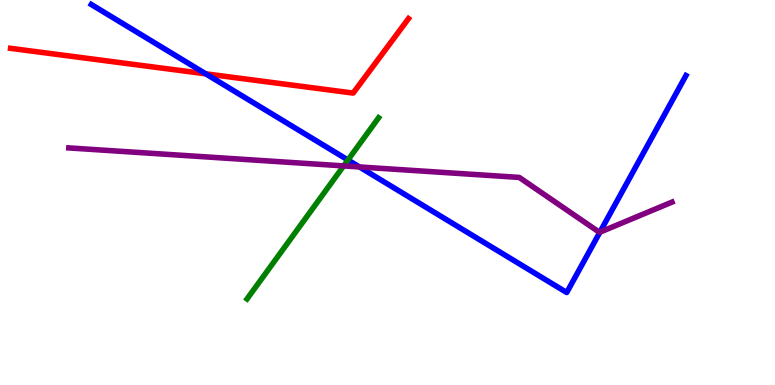[{'lines': ['blue', 'red'], 'intersections': [{'x': 2.65, 'y': 8.08}]}, {'lines': ['green', 'red'], 'intersections': []}, {'lines': ['purple', 'red'], 'intersections': []}, {'lines': ['blue', 'green'], 'intersections': [{'x': 4.49, 'y': 5.84}]}, {'lines': ['blue', 'purple'], 'intersections': [{'x': 4.64, 'y': 5.66}, {'x': 7.74, 'y': 3.97}]}, {'lines': ['green', 'purple'], 'intersections': [{'x': 4.43, 'y': 5.69}]}]